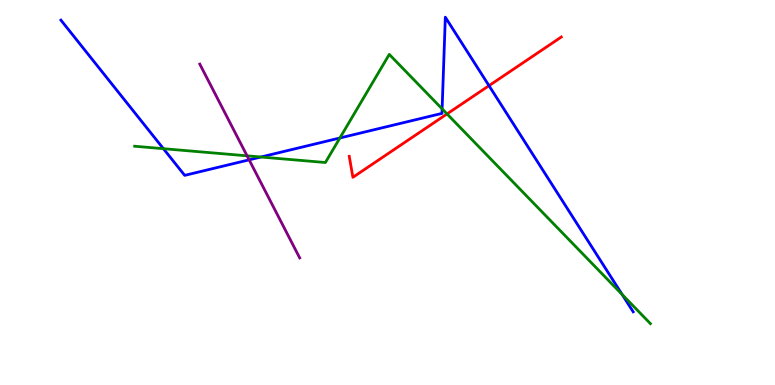[{'lines': ['blue', 'red'], 'intersections': [{'x': 6.31, 'y': 7.77}]}, {'lines': ['green', 'red'], 'intersections': [{'x': 5.77, 'y': 7.04}]}, {'lines': ['purple', 'red'], 'intersections': []}, {'lines': ['blue', 'green'], 'intersections': [{'x': 2.11, 'y': 6.14}, {'x': 3.37, 'y': 5.92}, {'x': 4.39, 'y': 6.42}, {'x': 5.7, 'y': 7.17}, {'x': 8.03, 'y': 2.35}]}, {'lines': ['blue', 'purple'], 'intersections': [{'x': 3.21, 'y': 5.85}]}, {'lines': ['green', 'purple'], 'intersections': [{'x': 3.19, 'y': 5.95}]}]